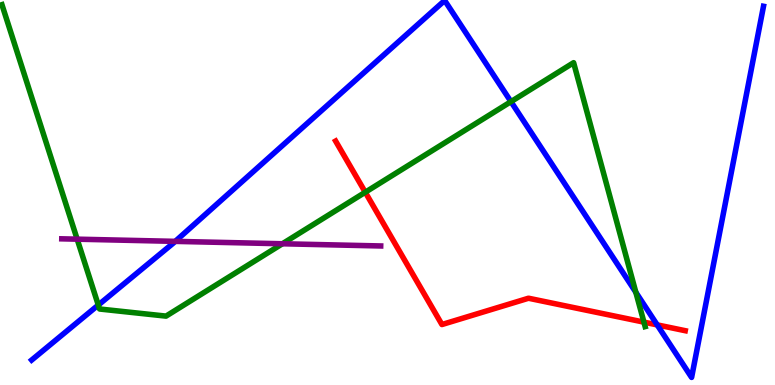[{'lines': ['blue', 'red'], 'intersections': [{'x': 8.48, 'y': 1.56}]}, {'lines': ['green', 'red'], 'intersections': [{'x': 4.71, 'y': 5.01}, {'x': 8.31, 'y': 1.63}]}, {'lines': ['purple', 'red'], 'intersections': []}, {'lines': ['blue', 'green'], 'intersections': [{'x': 1.27, 'y': 2.08}, {'x': 6.59, 'y': 7.36}, {'x': 8.2, 'y': 2.41}]}, {'lines': ['blue', 'purple'], 'intersections': [{'x': 2.26, 'y': 3.73}]}, {'lines': ['green', 'purple'], 'intersections': [{'x': 0.996, 'y': 3.79}, {'x': 3.64, 'y': 3.67}]}]